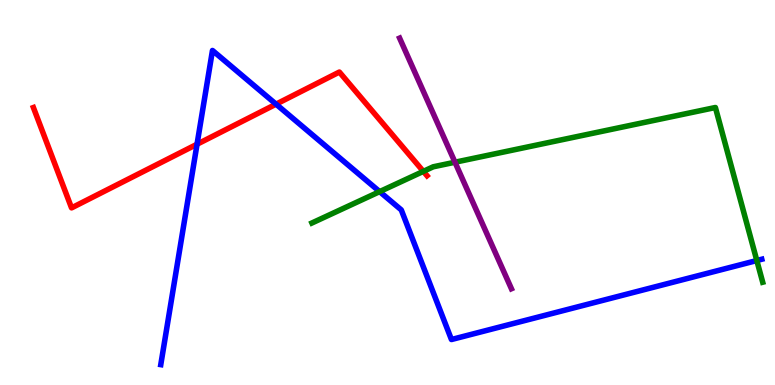[{'lines': ['blue', 'red'], 'intersections': [{'x': 2.54, 'y': 6.25}, {'x': 3.56, 'y': 7.29}]}, {'lines': ['green', 'red'], 'intersections': [{'x': 5.46, 'y': 5.55}]}, {'lines': ['purple', 'red'], 'intersections': []}, {'lines': ['blue', 'green'], 'intersections': [{'x': 4.9, 'y': 5.02}, {'x': 9.77, 'y': 3.23}]}, {'lines': ['blue', 'purple'], 'intersections': []}, {'lines': ['green', 'purple'], 'intersections': [{'x': 5.87, 'y': 5.79}]}]